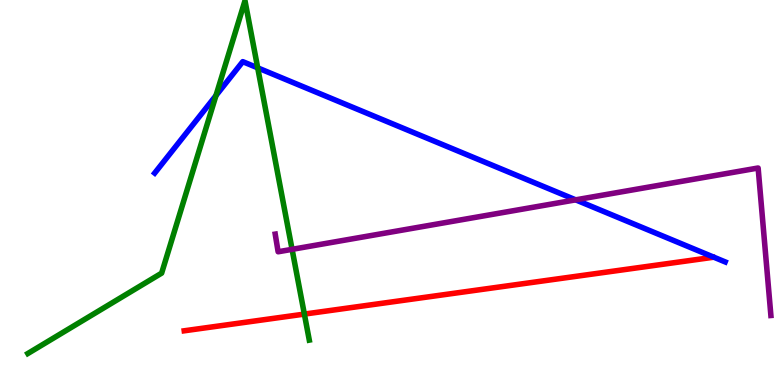[{'lines': ['blue', 'red'], 'intersections': []}, {'lines': ['green', 'red'], 'intersections': [{'x': 3.93, 'y': 1.84}]}, {'lines': ['purple', 'red'], 'intersections': []}, {'lines': ['blue', 'green'], 'intersections': [{'x': 2.79, 'y': 7.52}, {'x': 3.33, 'y': 8.24}]}, {'lines': ['blue', 'purple'], 'intersections': [{'x': 7.43, 'y': 4.81}]}, {'lines': ['green', 'purple'], 'intersections': [{'x': 3.77, 'y': 3.52}]}]